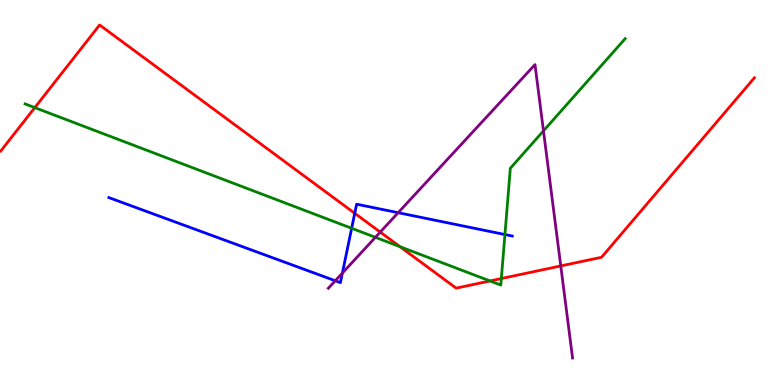[{'lines': ['blue', 'red'], 'intersections': [{'x': 4.58, 'y': 4.46}]}, {'lines': ['green', 'red'], 'intersections': [{'x': 0.449, 'y': 7.2}, {'x': 5.16, 'y': 3.59}, {'x': 6.32, 'y': 2.7}, {'x': 6.47, 'y': 2.77}]}, {'lines': ['purple', 'red'], 'intersections': [{'x': 4.91, 'y': 3.97}, {'x': 7.24, 'y': 3.09}]}, {'lines': ['blue', 'green'], 'intersections': [{'x': 4.54, 'y': 4.07}, {'x': 6.52, 'y': 3.91}]}, {'lines': ['blue', 'purple'], 'intersections': [{'x': 4.33, 'y': 2.71}, {'x': 4.42, 'y': 2.91}, {'x': 5.14, 'y': 4.48}]}, {'lines': ['green', 'purple'], 'intersections': [{'x': 4.84, 'y': 3.84}, {'x': 7.01, 'y': 6.6}]}]